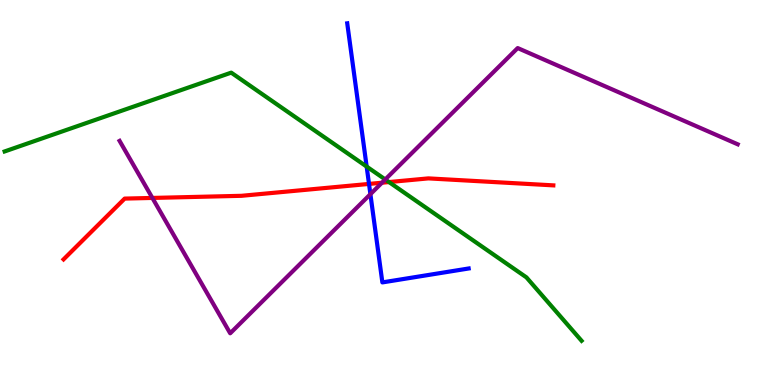[{'lines': ['blue', 'red'], 'intersections': [{'x': 4.76, 'y': 5.22}]}, {'lines': ['green', 'red'], 'intersections': [{'x': 5.02, 'y': 5.27}]}, {'lines': ['purple', 'red'], 'intersections': [{'x': 1.97, 'y': 4.86}, {'x': 4.93, 'y': 5.25}]}, {'lines': ['blue', 'green'], 'intersections': [{'x': 4.73, 'y': 5.67}]}, {'lines': ['blue', 'purple'], 'intersections': [{'x': 4.78, 'y': 4.96}]}, {'lines': ['green', 'purple'], 'intersections': [{'x': 4.97, 'y': 5.34}]}]